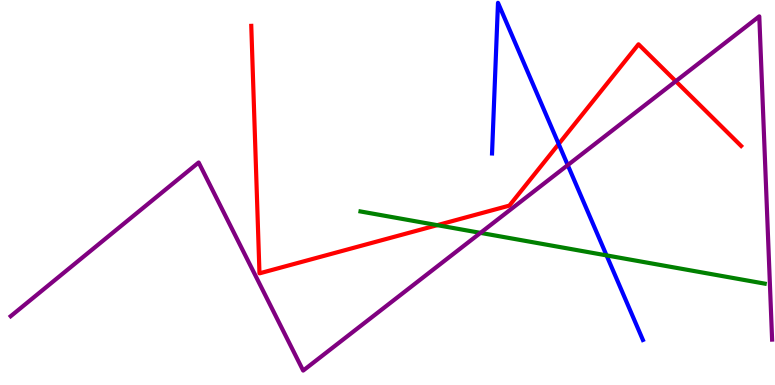[{'lines': ['blue', 'red'], 'intersections': [{'x': 7.21, 'y': 6.26}]}, {'lines': ['green', 'red'], 'intersections': [{'x': 5.64, 'y': 4.15}]}, {'lines': ['purple', 'red'], 'intersections': [{'x': 8.72, 'y': 7.89}]}, {'lines': ['blue', 'green'], 'intersections': [{'x': 7.83, 'y': 3.37}]}, {'lines': ['blue', 'purple'], 'intersections': [{'x': 7.33, 'y': 5.71}]}, {'lines': ['green', 'purple'], 'intersections': [{'x': 6.2, 'y': 3.95}]}]